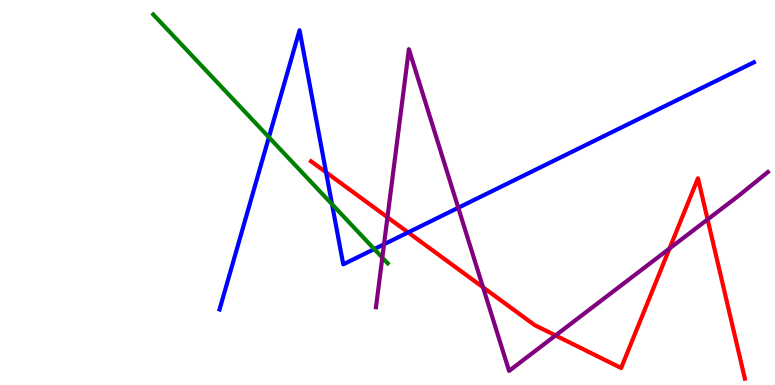[{'lines': ['blue', 'red'], 'intersections': [{'x': 4.21, 'y': 5.52}, {'x': 5.27, 'y': 3.96}]}, {'lines': ['green', 'red'], 'intersections': []}, {'lines': ['purple', 'red'], 'intersections': [{'x': 5.0, 'y': 4.36}, {'x': 6.23, 'y': 2.54}, {'x': 7.17, 'y': 1.29}, {'x': 8.64, 'y': 3.55}, {'x': 9.13, 'y': 4.3}]}, {'lines': ['blue', 'green'], 'intersections': [{'x': 3.47, 'y': 6.44}, {'x': 4.28, 'y': 4.7}, {'x': 4.83, 'y': 3.53}]}, {'lines': ['blue', 'purple'], 'intersections': [{'x': 4.96, 'y': 3.65}, {'x': 5.91, 'y': 4.6}]}, {'lines': ['green', 'purple'], 'intersections': [{'x': 4.93, 'y': 3.31}]}]